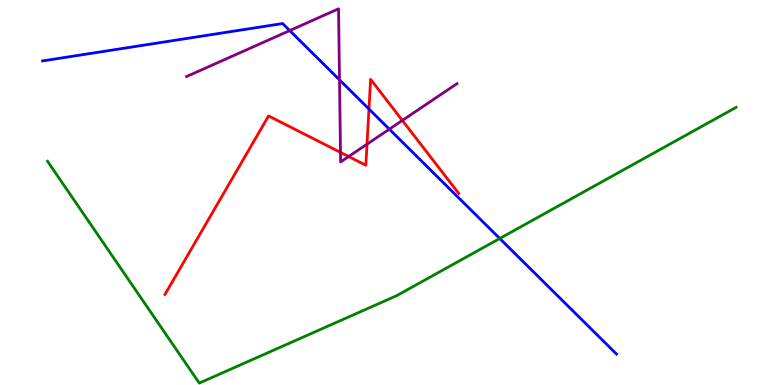[{'lines': ['blue', 'red'], 'intersections': [{'x': 4.76, 'y': 7.17}]}, {'lines': ['green', 'red'], 'intersections': []}, {'lines': ['purple', 'red'], 'intersections': [{'x': 4.39, 'y': 6.04}, {'x': 4.5, 'y': 5.93}, {'x': 4.74, 'y': 6.26}, {'x': 5.19, 'y': 6.87}]}, {'lines': ['blue', 'green'], 'intersections': [{'x': 6.45, 'y': 3.81}]}, {'lines': ['blue', 'purple'], 'intersections': [{'x': 3.74, 'y': 9.21}, {'x': 4.38, 'y': 7.93}, {'x': 5.02, 'y': 6.64}]}, {'lines': ['green', 'purple'], 'intersections': []}]